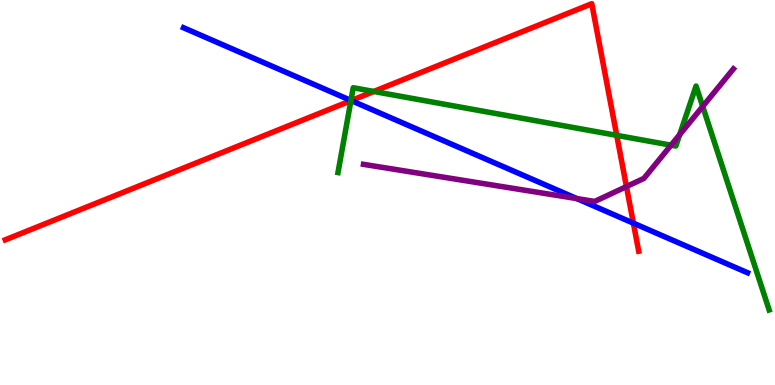[{'lines': ['blue', 'red'], 'intersections': [{'x': 4.53, 'y': 7.39}, {'x': 8.17, 'y': 4.2}]}, {'lines': ['green', 'red'], 'intersections': [{'x': 4.53, 'y': 7.38}, {'x': 4.82, 'y': 7.62}, {'x': 7.96, 'y': 6.48}]}, {'lines': ['purple', 'red'], 'intersections': [{'x': 8.08, 'y': 5.15}]}, {'lines': ['blue', 'green'], 'intersections': [{'x': 4.53, 'y': 7.39}]}, {'lines': ['blue', 'purple'], 'intersections': [{'x': 7.44, 'y': 4.84}]}, {'lines': ['green', 'purple'], 'intersections': [{'x': 8.66, 'y': 6.23}, {'x': 8.77, 'y': 6.5}, {'x': 9.07, 'y': 7.24}]}]